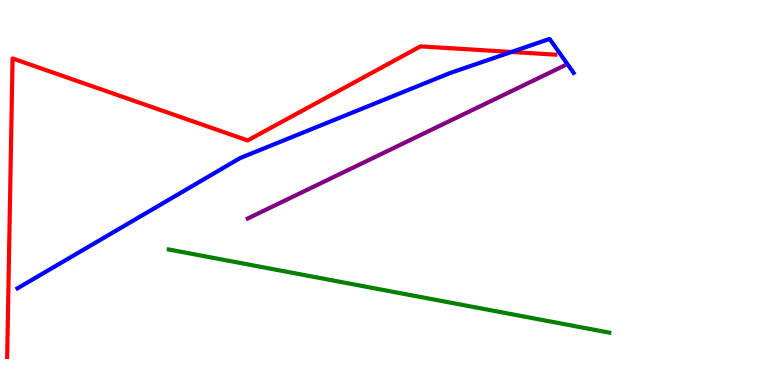[{'lines': ['blue', 'red'], 'intersections': [{'x': 6.6, 'y': 8.65}]}, {'lines': ['green', 'red'], 'intersections': []}, {'lines': ['purple', 'red'], 'intersections': []}, {'lines': ['blue', 'green'], 'intersections': []}, {'lines': ['blue', 'purple'], 'intersections': []}, {'lines': ['green', 'purple'], 'intersections': []}]